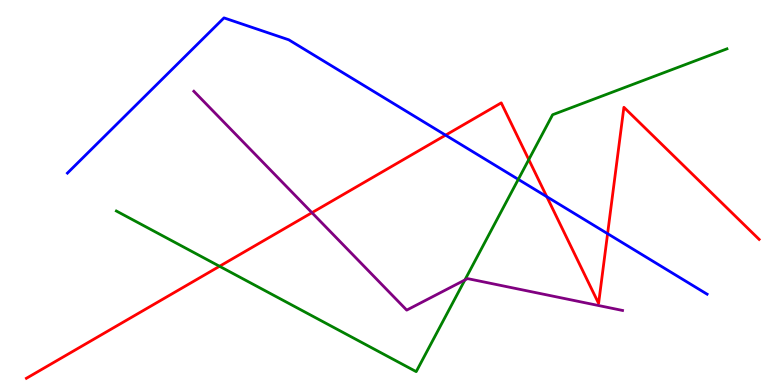[{'lines': ['blue', 'red'], 'intersections': [{'x': 5.75, 'y': 6.49}, {'x': 7.06, 'y': 4.89}, {'x': 7.84, 'y': 3.93}]}, {'lines': ['green', 'red'], 'intersections': [{'x': 2.83, 'y': 3.08}, {'x': 6.82, 'y': 5.85}]}, {'lines': ['purple', 'red'], 'intersections': [{'x': 4.03, 'y': 4.48}]}, {'lines': ['blue', 'green'], 'intersections': [{'x': 6.69, 'y': 5.34}]}, {'lines': ['blue', 'purple'], 'intersections': []}, {'lines': ['green', 'purple'], 'intersections': [{'x': 6.0, 'y': 2.73}]}]